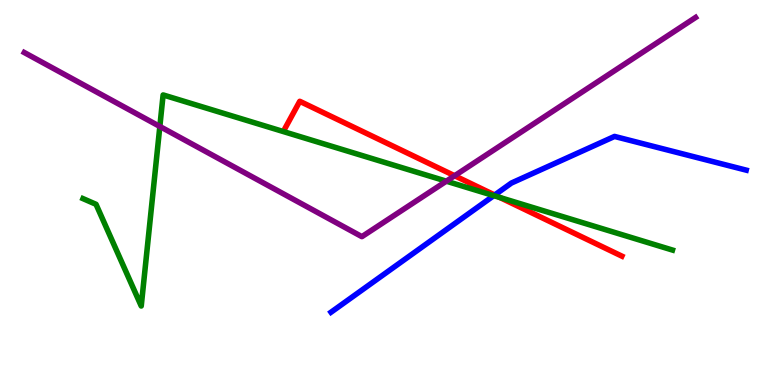[{'lines': ['blue', 'red'], 'intersections': [{'x': 6.38, 'y': 4.93}]}, {'lines': ['green', 'red'], 'intersections': [{'x': 6.45, 'y': 4.87}]}, {'lines': ['purple', 'red'], 'intersections': [{'x': 5.87, 'y': 5.44}]}, {'lines': ['blue', 'green'], 'intersections': [{'x': 6.37, 'y': 4.92}]}, {'lines': ['blue', 'purple'], 'intersections': []}, {'lines': ['green', 'purple'], 'intersections': [{'x': 2.06, 'y': 6.72}, {'x': 5.76, 'y': 5.29}]}]